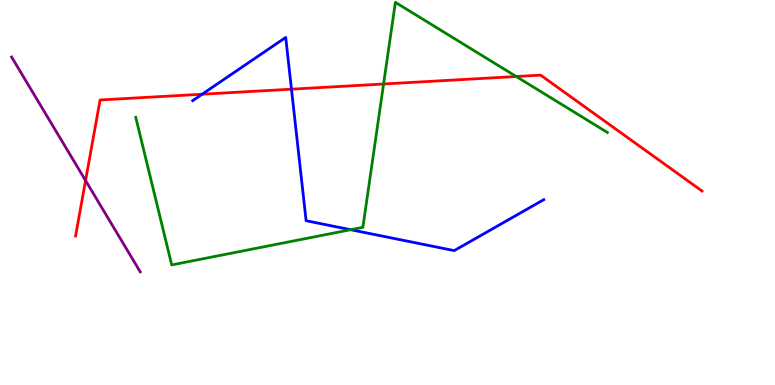[{'lines': ['blue', 'red'], 'intersections': [{'x': 2.61, 'y': 7.55}, {'x': 3.76, 'y': 7.68}]}, {'lines': ['green', 'red'], 'intersections': [{'x': 4.95, 'y': 7.82}, {'x': 6.66, 'y': 8.01}]}, {'lines': ['purple', 'red'], 'intersections': [{'x': 1.1, 'y': 5.31}]}, {'lines': ['blue', 'green'], 'intersections': [{'x': 4.53, 'y': 4.03}]}, {'lines': ['blue', 'purple'], 'intersections': []}, {'lines': ['green', 'purple'], 'intersections': []}]